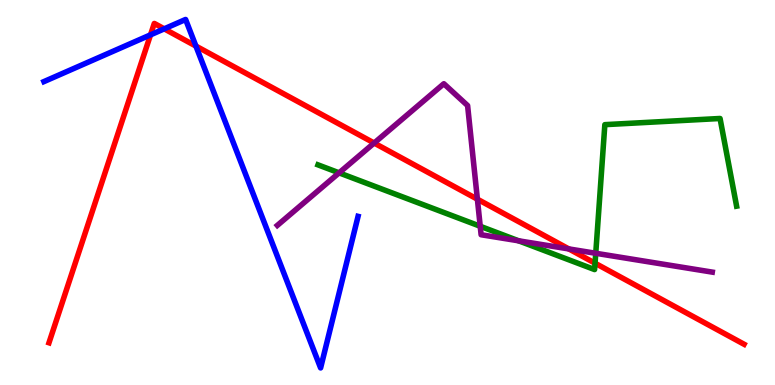[{'lines': ['blue', 'red'], 'intersections': [{'x': 1.94, 'y': 9.09}, {'x': 2.12, 'y': 9.25}, {'x': 2.53, 'y': 8.8}]}, {'lines': ['green', 'red'], 'intersections': [{'x': 7.68, 'y': 3.16}]}, {'lines': ['purple', 'red'], 'intersections': [{'x': 4.83, 'y': 6.28}, {'x': 6.16, 'y': 4.83}, {'x': 7.34, 'y': 3.53}]}, {'lines': ['blue', 'green'], 'intersections': []}, {'lines': ['blue', 'purple'], 'intersections': []}, {'lines': ['green', 'purple'], 'intersections': [{'x': 4.38, 'y': 5.51}, {'x': 6.2, 'y': 4.12}, {'x': 6.69, 'y': 3.75}, {'x': 7.69, 'y': 3.42}]}]